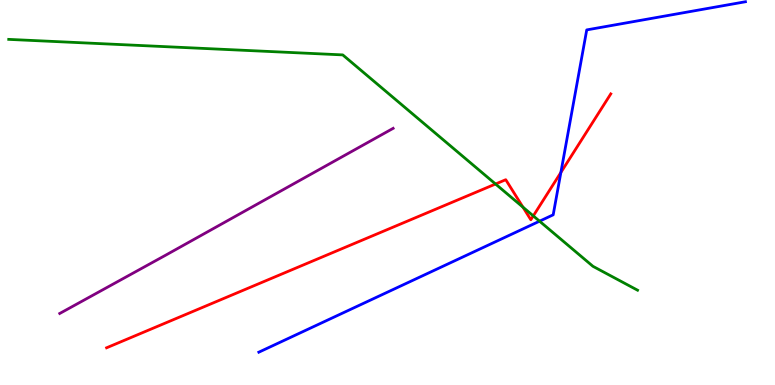[{'lines': ['blue', 'red'], 'intersections': [{'x': 7.24, 'y': 5.52}]}, {'lines': ['green', 'red'], 'intersections': [{'x': 6.39, 'y': 5.22}, {'x': 6.75, 'y': 4.62}, {'x': 6.88, 'y': 4.39}]}, {'lines': ['purple', 'red'], 'intersections': []}, {'lines': ['blue', 'green'], 'intersections': [{'x': 6.96, 'y': 4.25}]}, {'lines': ['blue', 'purple'], 'intersections': []}, {'lines': ['green', 'purple'], 'intersections': []}]